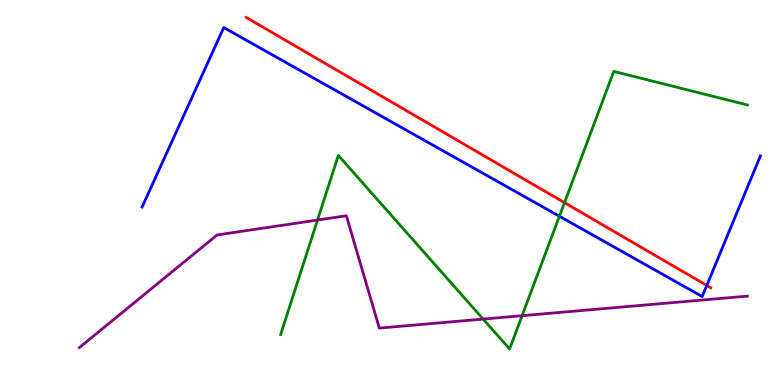[{'lines': ['blue', 'red'], 'intersections': [{'x': 9.12, 'y': 2.59}]}, {'lines': ['green', 'red'], 'intersections': [{'x': 7.28, 'y': 4.74}]}, {'lines': ['purple', 'red'], 'intersections': []}, {'lines': ['blue', 'green'], 'intersections': [{'x': 7.22, 'y': 4.38}]}, {'lines': ['blue', 'purple'], 'intersections': []}, {'lines': ['green', 'purple'], 'intersections': [{'x': 4.1, 'y': 4.28}, {'x': 6.23, 'y': 1.71}, {'x': 6.74, 'y': 1.8}]}]